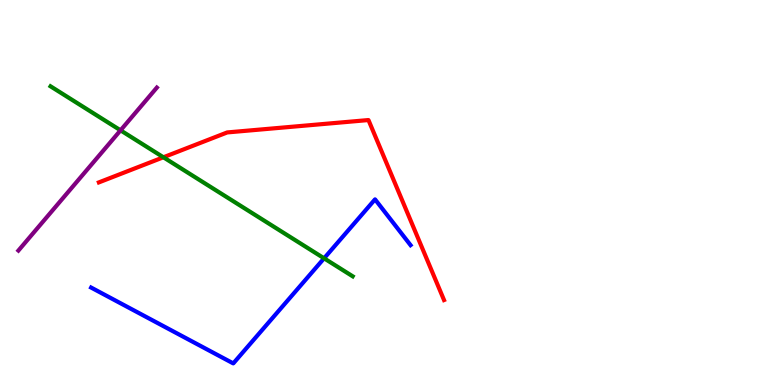[{'lines': ['blue', 'red'], 'intersections': []}, {'lines': ['green', 'red'], 'intersections': [{'x': 2.11, 'y': 5.91}]}, {'lines': ['purple', 'red'], 'intersections': []}, {'lines': ['blue', 'green'], 'intersections': [{'x': 4.18, 'y': 3.29}]}, {'lines': ['blue', 'purple'], 'intersections': []}, {'lines': ['green', 'purple'], 'intersections': [{'x': 1.56, 'y': 6.61}]}]